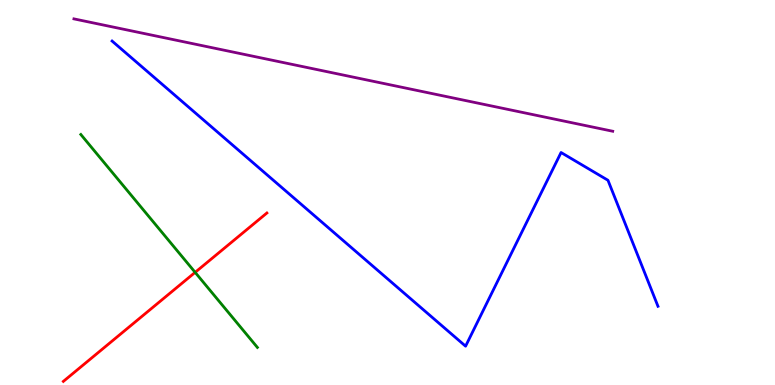[{'lines': ['blue', 'red'], 'intersections': []}, {'lines': ['green', 'red'], 'intersections': [{'x': 2.52, 'y': 2.93}]}, {'lines': ['purple', 'red'], 'intersections': []}, {'lines': ['blue', 'green'], 'intersections': []}, {'lines': ['blue', 'purple'], 'intersections': []}, {'lines': ['green', 'purple'], 'intersections': []}]